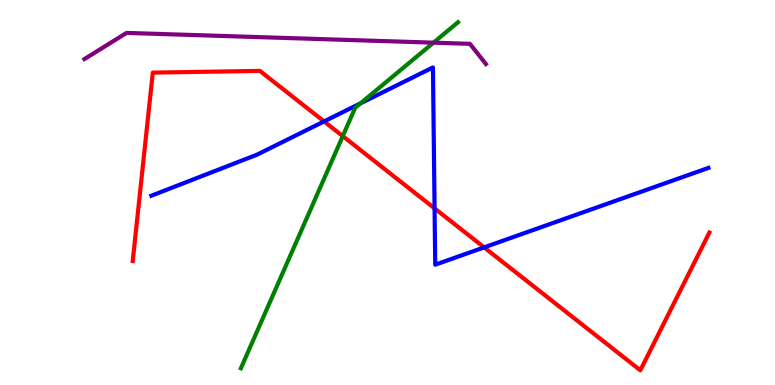[{'lines': ['blue', 'red'], 'intersections': [{'x': 4.18, 'y': 6.85}, {'x': 5.61, 'y': 4.59}, {'x': 6.25, 'y': 3.57}]}, {'lines': ['green', 'red'], 'intersections': [{'x': 4.42, 'y': 6.46}]}, {'lines': ['purple', 'red'], 'intersections': []}, {'lines': ['blue', 'green'], 'intersections': [{'x': 4.65, 'y': 7.32}]}, {'lines': ['blue', 'purple'], 'intersections': []}, {'lines': ['green', 'purple'], 'intersections': [{'x': 5.59, 'y': 8.89}]}]